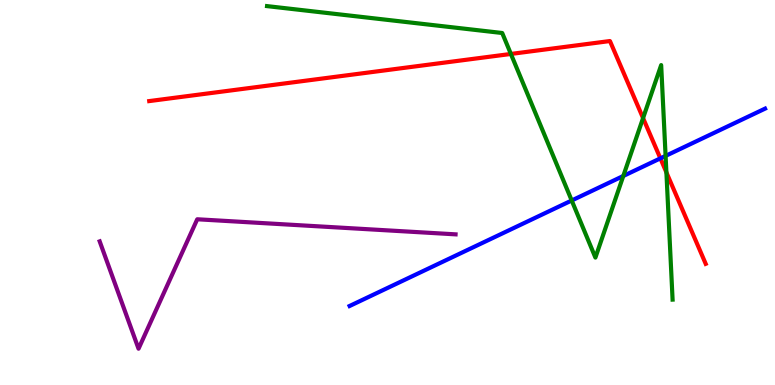[{'lines': ['blue', 'red'], 'intersections': [{'x': 8.52, 'y': 5.89}]}, {'lines': ['green', 'red'], 'intersections': [{'x': 6.59, 'y': 8.6}, {'x': 8.3, 'y': 6.93}, {'x': 8.6, 'y': 5.52}]}, {'lines': ['purple', 'red'], 'intersections': []}, {'lines': ['blue', 'green'], 'intersections': [{'x': 7.38, 'y': 4.79}, {'x': 8.04, 'y': 5.43}, {'x': 8.59, 'y': 5.95}]}, {'lines': ['blue', 'purple'], 'intersections': []}, {'lines': ['green', 'purple'], 'intersections': []}]